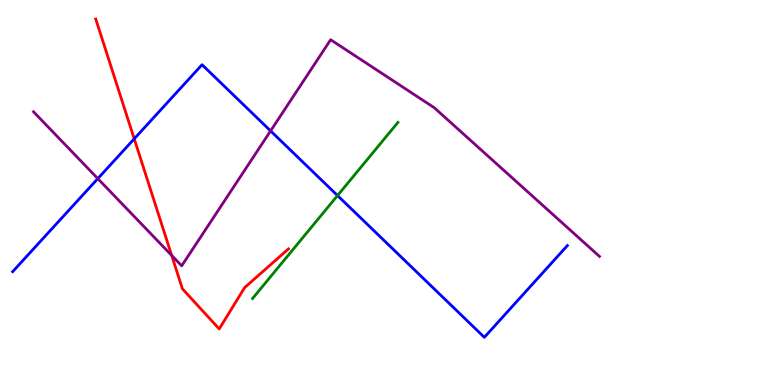[{'lines': ['blue', 'red'], 'intersections': [{'x': 1.73, 'y': 6.39}]}, {'lines': ['green', 'red'], 'intersections': []}, {'lines': ['purple', 'red'], 'intersections': [{'x': 2.22, 'y': 3.37}]}, {'lines': ['blue', 'green'], 'intersections': [{'x': 4.36, 'y': 4.92}]}, {'lines': ['blue', 'purple'], 'intersections': [{'x': 1.26, 'y': 5.36}, {'x': 3.49, 'y': 6.6}]}, {'lines': ['green', 'purple'], 'intersections': []}]